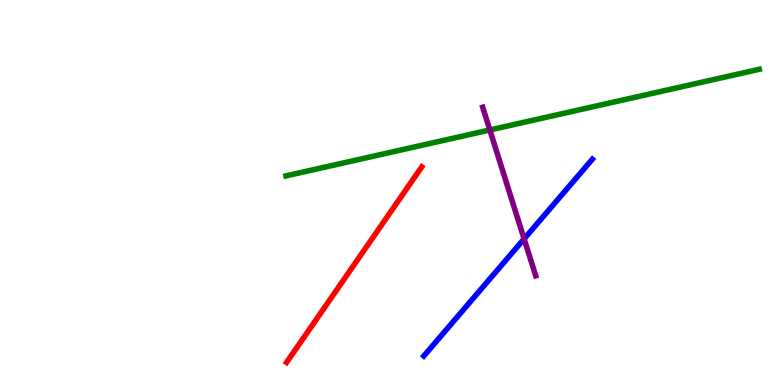[{'lines': ['blue', 'red'], 'intersections': []}, {'lines': ['green', 'red'], 'intersections': []}, {'lines': ['purple', 'red'], 'intersections': []}, {'lines': ['blue', 'green'], 'intersections': []}, {'lines': ['blue', 'purple'], 'intersections': [{'x': 6.76, 'y': 3.8}]}, {'lines': ['green', 'purple'], 'intersections': [{'x': 6.32, 'y': 6.62}]}]